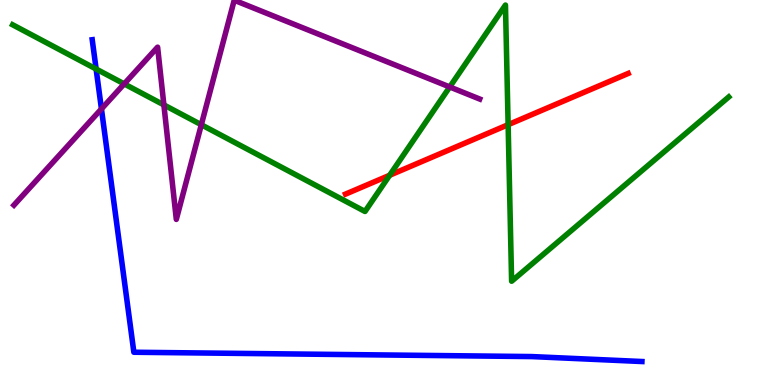[{'lines': ['blue', 'red'], 'intersections': []}, {'lines': ['green', 'red'], 'intersections': [{'x': 5.03, 'y': 5.45}, {'x': 6.56, 'y': 6.76}]}, {'lines': ['purple', 'red'], 'intersections': []}, {'lines': ['blue', 'green'], 'intersections': [{'x': 1.24, 'y': 8.21}]}, {'lines': ['blue', 'purple'], 'intersections': [{'x': 1.31, 'y': 7.17}]}, {'lines': ['green', 'purple'], 'intersections': [{'x': 1.6, 'y': 7.82}, {'x': 2.11, 'y': 7.28}, {'x': 2.6, 'y': 6.76}, {'x': 5.8, 'y': 7.74}]}]